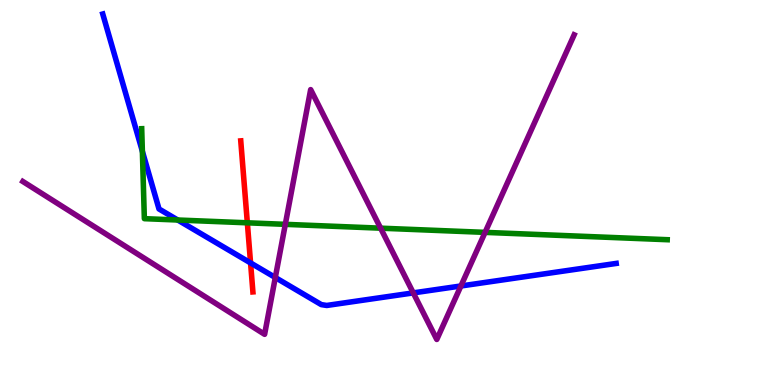[{'lines': ['blue', 'red'], 'intersections': [{'x': 3.23, 'y': 3.17}]}, {'lines': ['green', 'red'], 'intersections': [{'x': 3.19, 'y': 4.21}]}, {'lines': ['purple', 'red'], 'intersections': []}, {'lines': ['blue', 'green'], 'intersections': [{'x': 1.84, 'y': 6.07}, {'x': 2.29, 'y': 4.29}]}, {'lines': ['blue', 'purple'], 'intersections': [{'x': 3.55, 'y': 2.79}, {'x': 5.33, 'y': 2.39}, {'x': 5.95, 'y': 2.57}]}, {'lines': ['green', 'purple'], 'intersections': [{'x': 3.68, 'y': 4.17}, {'x': 4.91, 'y': 4.07}, {'x': 6.26, 'y': 3.96}]}]